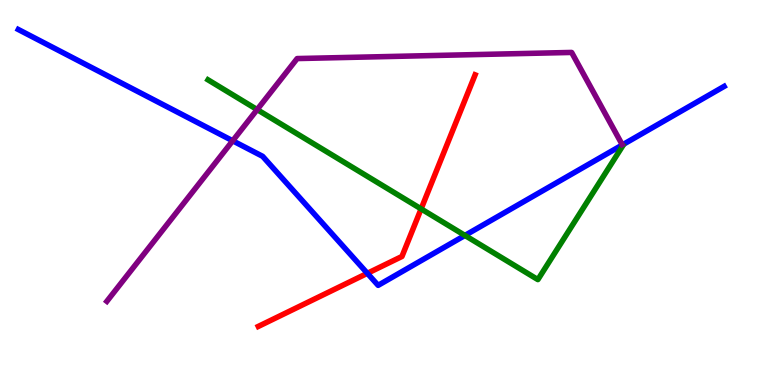[{'lines': ['blue', 'red'], 'intersections': [{'x': 4.74, 'y': 2.9}]}, {'lines': ['green', 'red'], 'intersections': [{'x': 5.43, 'y': 4.57}]}, {'lines': ['purple', 'red'], 'intersections': []}, {'lines': ['blue', 'green'], 'intersections': [{'x': 6.0, 'y': 3.88}]}, {'lines': ['blue', 'purple'], 'intersections': [{'x': 3.0, 'y': 6.34}]}, {'lines': ['green', 'purple'], 'intersections': [{'x': 3.32, 'y': 7.15}]}]